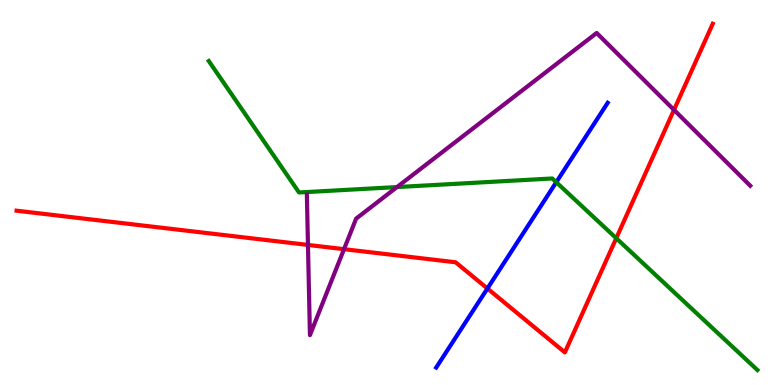[{'lines': ['blue', 'red'], 'intersections': [{'x': 6.29, 'y': 2.51}]}, {'lines': ['green', 'red'], 'intersections': [{'x': 7.95, 'y': 3.81}]}, {'lines': ['purple', 'red'], 'intersections': [{'x': 3.97, 'y': 3.64}, {'x': 4.44, 'y': 3.53}, {'x': 8.7, 'y': 7.15}]}, {'lines': ['blue', 'green'], 'intersections': [{'x': 7.18, 'y': 5.27}]}, {'lines': ['blue', 'purple'], 'intersections': []}, {'lines': ['green', 'purple'], 'intersections': [{'x': 5.12, 'y': 5.14}]}]